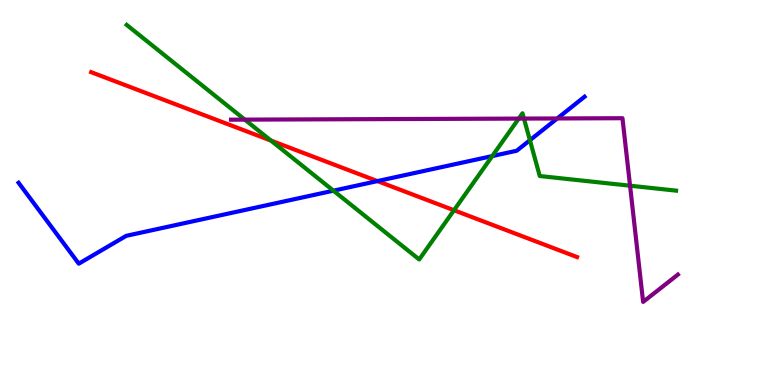[{'lines': ['blue', 'red'], 'intersections': [{'x': 4.87, 'y': 5.3}]}, {'lines': ['green', 'red'], 'intersections': [{'x': 3.5, 'y': 6.35}, {'x': 5.86, 'y': 4.54}]}, {'lines': ['purple', 'red'], 'intersections': []}, {'lines': ['blue', 'green'], 'intersections': [{'x': 4.3, 'y': 5.05}, {'x': 6.35, 'y': 5.95}, {'x': 6.84, 'y': 6.36}]}, {'lines': ['blue', 'purple'], 'intersections': [{'x': 7.19, 'y': 6.92}]}, {'lines': ['green', 'purple'], 'intersections': [{'x': 3.16, 'y': 6.89}, {'x': 6.69, 'y': 6.92}, {'x': 6.76, 'y': 6.92}, {'x': 8.13, 'y': 5.18}]}]